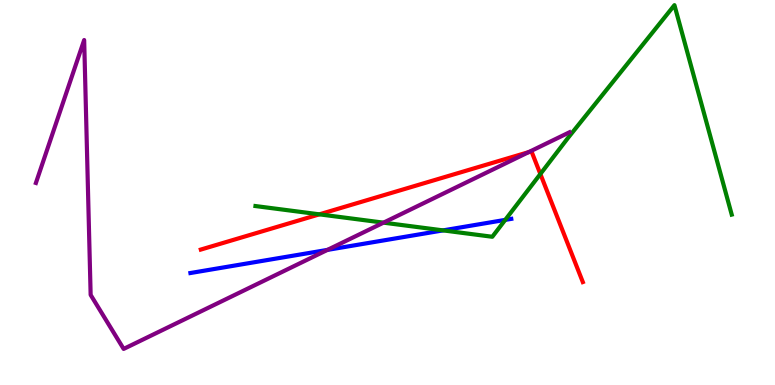[{'lines': ['blue', 'red'], 'intersections': []}, {'lines': ['green', 'red'], 'intersections': [{'x': 4.12, 'y': 4.43}, {'x': 6.97, 'y': 5.48}]}, {'lines': ['purple', 'red'], 'intersections': [{'x': 6.82, 'y': 6.05}]}, {'lines': ['blue', 'green'], 'intersections': [{'x': 5.72, 'y': 4.02}, {'x': 6.52, 'y': 4.29}]}, {'lines': ['blue', 'purple'], 'intersections': [{'x': 4.22, 'y': 3.51}]}, {'lines': ['green', 'purple'], 'intersections': [{'x': 4.95, 'y': 4.22}]}]